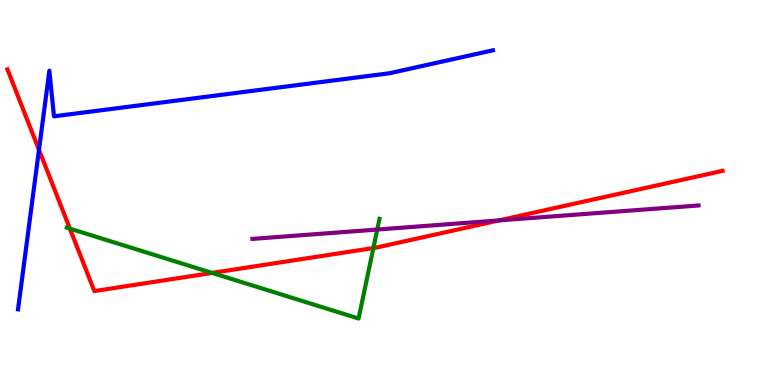[{'lines': ['blue', 'red'], 'intersections': [{'x': 0.503, 'y': 6.11}]}, {'lines': ['green', 'red'], 'intersections': [{'x': 0.902, 'y': 4.06}, {'x': 2.74, 'y': 2.91}, {'x': 4.82, 'y': 3.56}]}, {'lines': ['purple', 'red'], 'intersections': [{'x': 6.44, 'y': 4.27}]}, {'lines': ['blue', 'green'], 'intersections': []}, {'lines': ['blue', 'purple'], 'intersections': []}, {'lines': ['green', 'purple'], 'intersections': [{'x': 4.87, 'y': 4.04}]}]